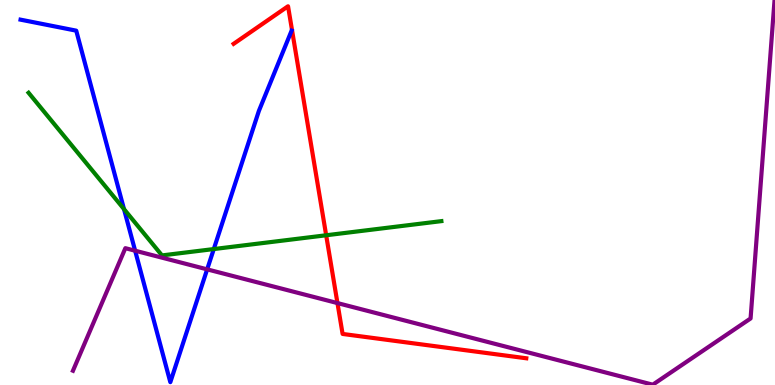[{'lines': ['blue', 'red'], 'intersections': []}, {'lines': ['green', 'red'], 'intersections': [{'x': 4.21, 'y': 3.89}]}, {'lines': ['purple', 'red'], 'intersections': [{'x': 4.35, 'y': 2.13}]}, {'lines': ['blue', 'green'], 'intersections': [{'x': 1.6, 'y': 4.57}, {'x': 2.76, 'y': 3.53}]}, {'lines': ['blue', 'purple'], 'intersections': [{'x': 1.74, 'y': 3.49}, {'x': 2.67, 'y': 3.0}]}, {'lines': ['green', 'purple'], 'intersections': []}]